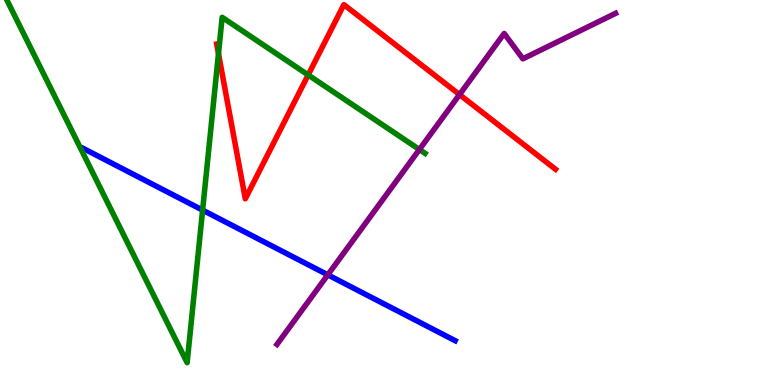[{'lines': ['blue', 'red'], 'intersections': []}, {'lines': ['green', 'red'], 'intersections': [{'x': 2.82, 'y': 8.61}, {'x': 3.98, 'y': 8.05}]}, {'lines': ['purple', 'red'], 'intersections': [{'x': 5.93, 'y': 7.54}]}, {'lines': ['blue', 'green'], 'intersections': [{'x': 2.61, 'y': 4.54}]}, {'lines': ['blue', 'purple'], 'intersections': [{'x': 4.23, 'y': 2.86}]}, {'lines': ['green', 'purple'], 'intersections': [{'x': 5.41, 'y': 6.12}]}]